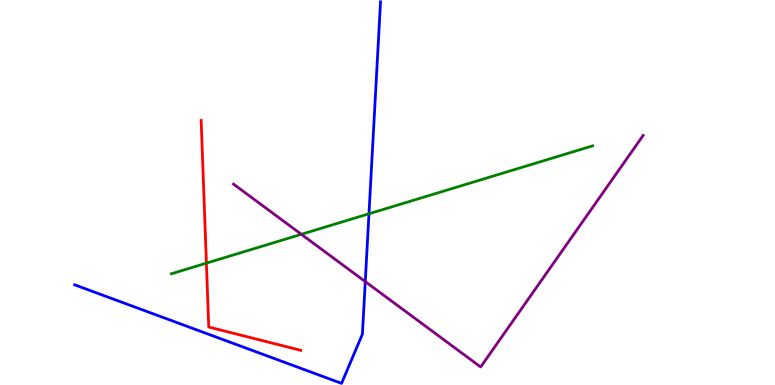[{'lines': ['blue', 'red'], 'intersections': []}, {'lines': ['green', 'red'], 'intersections': [{'x': 2.66, 'y': 3.17}]}, {'lines': ['purple', 'red'], 'intersections': []}, {'lines': ['blue', 'green'], 'intersections': [{'x': 4.76, 'y': 4.45}]}, {'lines': ['blue', 'purple'], 'intersections': [{'x': 4.71, 'y': 2.69}]}, {'lines': ['green', 'purple'], 'intersections': [{'x': 3.89, 'y': 3.91}]}]